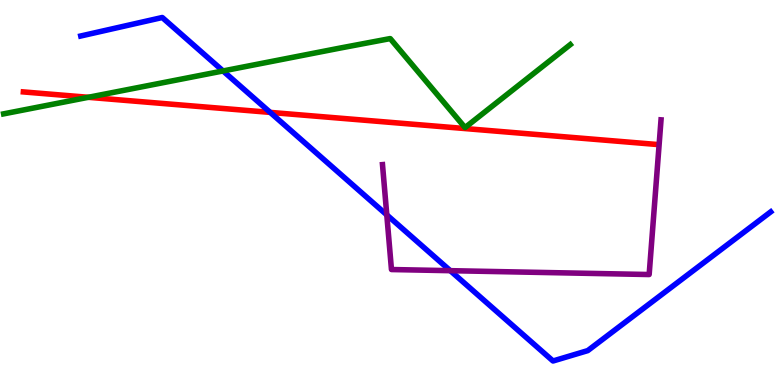[{'lines': ['blue', 'red'], 'intersections': [{'x': 3.49, 'y': 7.08}]}, {'lines': ['green', 'red'], 'intersections': [{'x': 1.14, 'y': 7.47}]}, {'lines': ['purple', 'red'], 'intersections': []}, {'lines': ['blue', 'green'], 'intersections': [{'x': 2.88, 'y': 8.16}]}, {'lines': ['blue', 'purple'], 'intersections': [{'x': 4.99, 'y': 4.42}, {'x': 5.81, 'y': 2.97}]}, {'lines': ['green', 'purple'], 'intersections': []}]